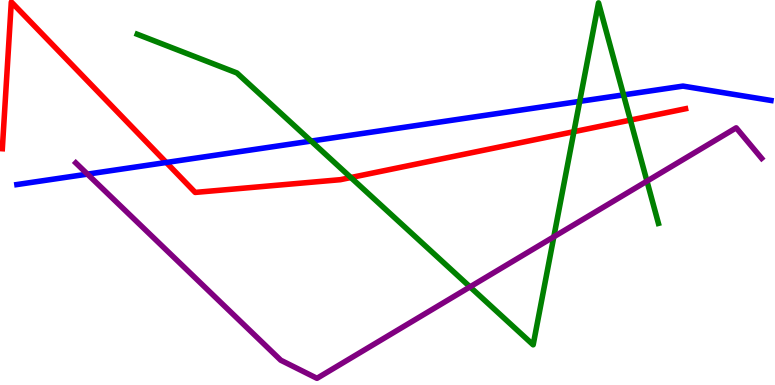[{'lines': ['blue', 'red'], 'intersections': [{'x': 2.15, 'y': 5.78}]}, {'lines': ['green', 'red'], 'intersections': [{'x': 4.53, 'y': 5.39}, {'x': 7.41, 'y': 6.58}, {'x': 8.13, 'y': 6.88}]}, {'lines': ['purple', 'red'], 'intersections': []}, {'lines': ['blue', 'green'], 'intersections': [{'x': 4.01, 'y': 6.34}, {'x': 7.48, 'y': 7.37}, {'x': 8.05, 'y': 7.54}]}, {'lines': ['blue', 'purple'], 'intersections': [{'x': 1.13, 'y': 5.48}]}, {'lines': ['green', 'purple'], 'intersections': [{'x': 6.06, 'y': 2.55}, {'x': 7.15, 'y': 3.85}, {'x': 8.35, 'y': 5.29}]}]